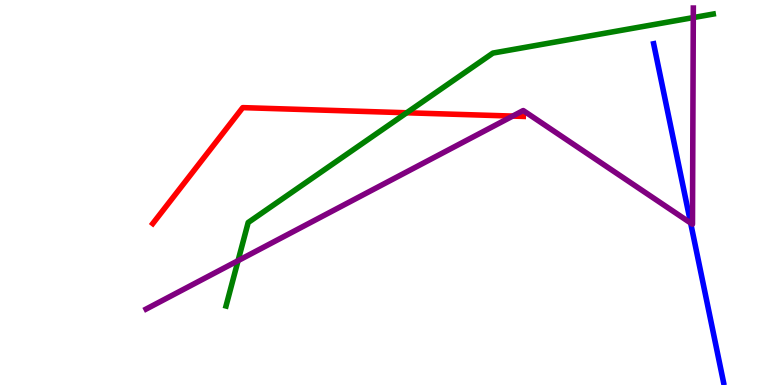[{'lines': ['blue', 'red'], 'intersections': []}, {'lines': ['green', 'red'], 'intersections': [{'x': 5.25, 'y': 7.07}]}, {'lines': ['purple', 'red'], 'intersections': [{'x': 6.62, 'y': 6.98}]}, {'lines': ['blue', 'green'], 'intersections': []}, {'lines': ['blue', 'purple'], 'intersections': [{'x': 8.91, 'y': 4.21}]}, {'lines': ['green', 'purple'], 'intersections': [{'x': 3.07, 'y': 3.23}, {'x': 8.95, 'y': 9.54}]}]